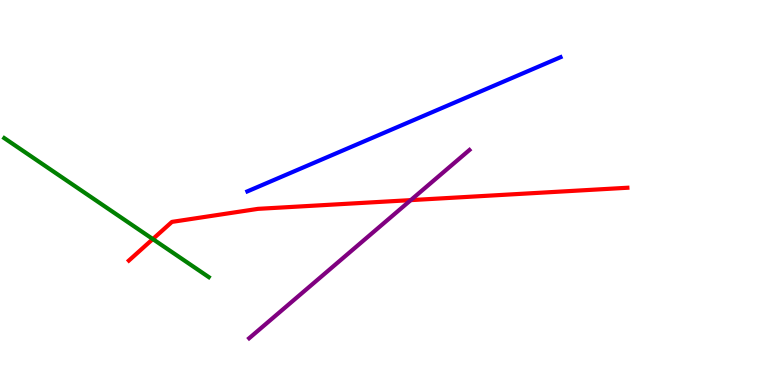[{'lines': ['blue', 'red'], 'intersections': []}, {'lines': ['green', 'red'], 'intersections': [{'x': 1.97, 'y': 3.79}]}, {'lines': ['purple', 'red'], 'intersections': [{'x': 5.3, 'y': 4.8}]}, {'lines': ['blue', 'green'], 'intersections': []}, {'lines': ['blue', 'purple'], 'intersections': []}, {'lines': ['green', 'purple'], 'intersections': []}]